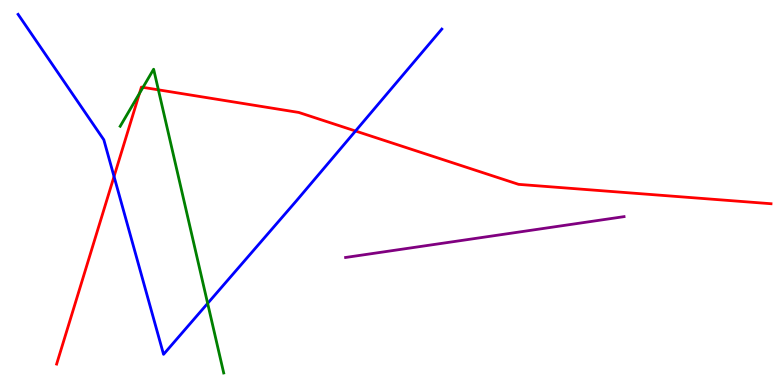[{'lines': ['blue', 'red'], 'intersections': [{'x': 1.47, 'y': 5.42}, {'x': 4.59, 'y': 6.6}]}, {'lines': ['green', 'red'], 'intersections': [{'x': 1.8, 'y': 7.58}, {'x': 1.85, 'y': 7.73}, {'x': 2.04, 'y': 7.67}]}, {'lines': ['purple', 'red'], 'intersections': []}, {'lines': ['blue', 'green'], 'intersections': [{'x': 2.68, 'y': 2.12}]}, {'lines': ['blue', 'purple'], 'intersections': []}, {'lines': ['green', 'purple'], 'intersections': []}]